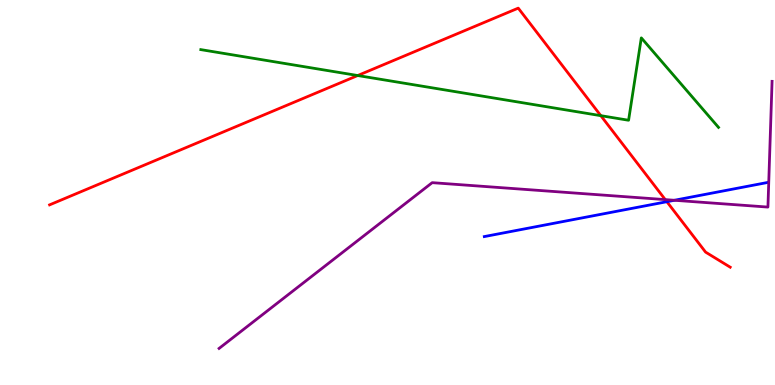[{'lines': ['blue', 'red'], 'intersections': [{'x': 8.6, 'y': 4.76}]}, {'lines': ['green', 'red'], 'intersections': [{'x': 4.62, 'y': 8.04}, {'x': 7.75, 'y': 7.0}]}, {'lines': ['purple', 'red'], 'intersections': [{'x': 8.58, 'y': 4.82}]}, {'lines': ['blue', 'green'], 'intersections': []}, {'lines': ['blue', 'purple'], 'intersections': [{'x': 8.7, 'y': 4.8}]}, {'lines': ['green', 'purple'], 'intersections': []}]